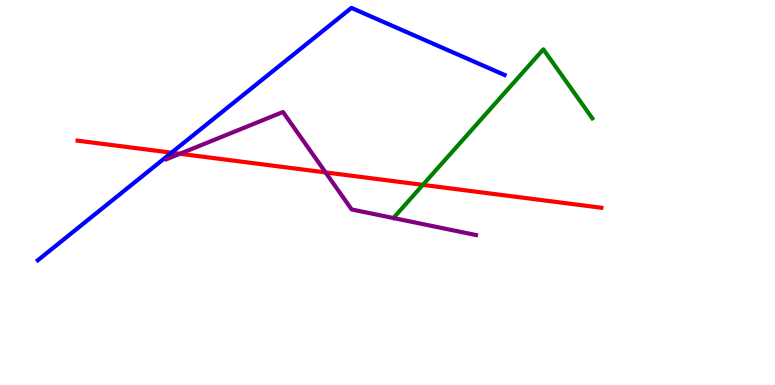[{'lines': ['blue', 'red'], 'intersections': [{'x': 2.21, 'y': 6.03}]}, {'lines': ['green', 'red'], 'intersections': [{'x': 5.46, 'y': 5.2}]}, {'lines': ['purple', 'red'], 'intersections': [{'x': 2.32, 'y': 6.01}, {'x': 4.2, 'y': 5.52}]}, {'lines': ['blue', 'green'], 'intersections': []}, {'lines': ['blue', 'purple'], 'intersections': []}, {'lines': ['green', 'purple'], 'intersections': []}]